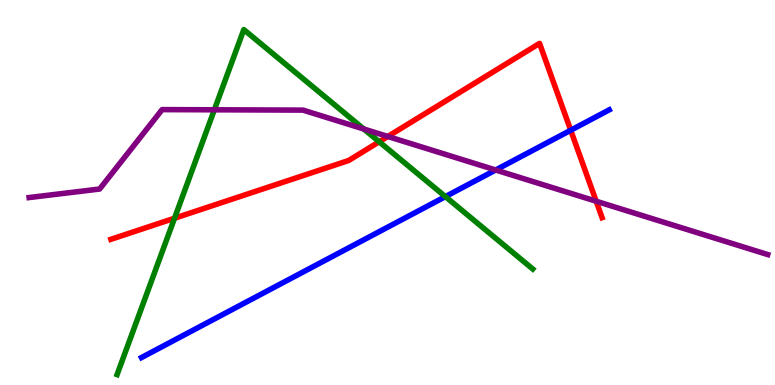[{'lines': ['blue', 'red'], 'intersections': [{'x': 7.36, 'y': 6.62}]}, {'lines': ['green', 'red'], 'intersections': [{'x': 2.25, 'y': 4.33}, {'x': 4.89, 'y': 6.32}]}, {'lines': ['purple', 'red'], 'intersections': [{'x': 5.0, 'y': 6.46}, {'x': 7.69, 'y': 4.77}]}, {'lines': ['blue', 'green'], 'intersections': [{'x': 5.75, 'y': 4.89}]}, {'lines': ['blue', 'purple'], 'intersections': [{'x': 6.4, 'y': 5.58}]}, {'lines': ['green', 'purple'], 'intersections': [{'x': 2.77, 'y': 7.15}, {'x': 4.69, 'y': 6.65}]}]